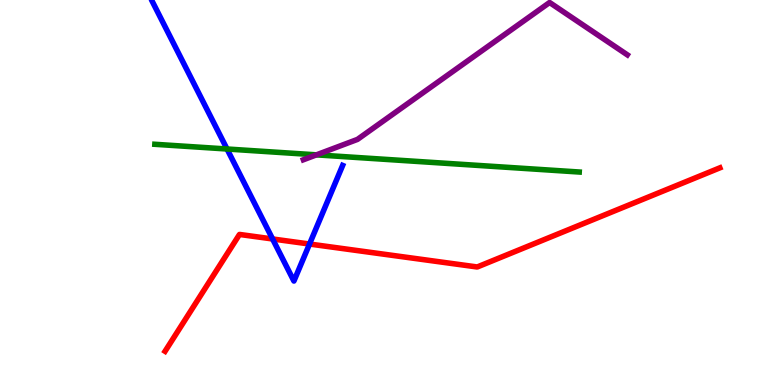[{'lines': ['blue', 'red'], 'intersections': [{'x': 3.52, 'y': 3.79}, {'x': 3.99, 'y': 3.66}]}, {'lines': ['green', 'red'], 'intersections': []}, {'lines': ['purple', 'red'], 'intersections': []}, {'lines': ['blue', 'green'], 'intersections': [{'x': 2.93, 'y': 6.13}]}, {'lines': ['blue', 'purple'], 'intersections': []}, {'lines': ['green', 'purple'], 'intersections': [{'x': 4.08, 'y': 5.98}]}]